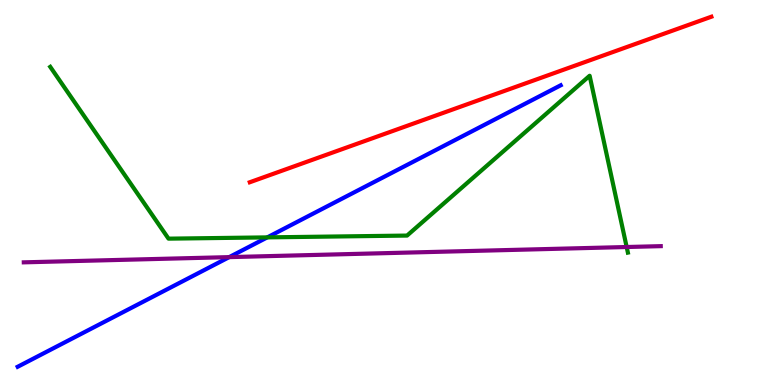[{'lines': ['blue', 'red'], 'intersections': []}, {'lines': ['green', 'red'], 'intersections': []}, {'lines': ['purple', 'red'], 'intersections': []}, {'lines': ['blue', 'green'], 'intersections': [{'x': 3.45, 'y': 3.83}]}, {'lines': ['blue', 'purple'], 'intersections': [{'x': 2.96, 'y': 3.32}]}, {'lines': ['green', 'purple'], 'intersections': [{'x': 8.09, 'y': 3.58}]}]